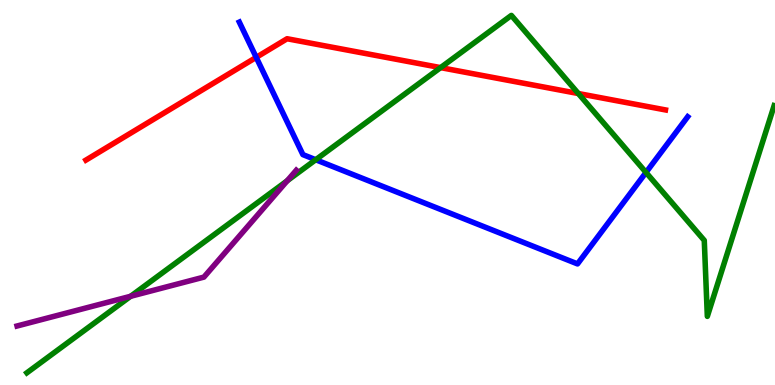[{'lines': ['blue', 'red'], 'intersections': [{'x': 3.31, 'y': 8.51}]}, {'lines': ['green', 'red'], 'intersections': [{'x': 5.69, 'y': 8.24}, {'x': 7.46, 'y': 7.57}]}, {'lines': ['purple', 'red'], 'intersections': []}, {'lines': ['blue', 'green'], 'intersections': [{'x': 4.07, 'y': 5.85}, {'x': 8.34, 'y': 5.52}]}, {'lines': ['blue', 'purple'], 'intersections': []}, {'lines': ['green', 'purple'], 'intersections': [{'x': 1.69, 'y': 2.3}, {'x': 3.71, 'y': 5.3}]}]